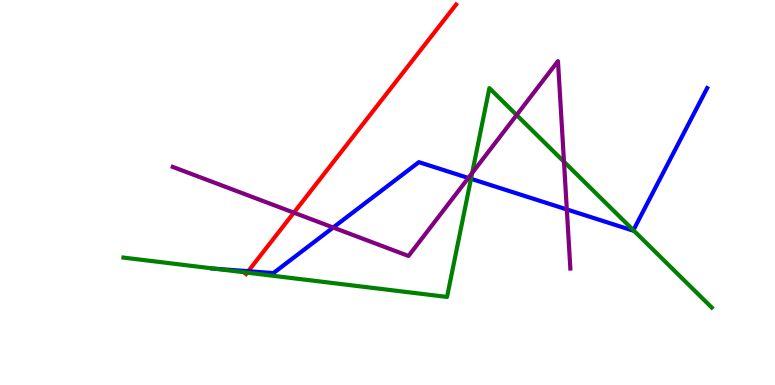[{'lines': ['blue', 'red'], 'intersections': [{'x': 3.2, 'y': 2.96}]}, {'lines': ['green', 'red'], 'intersections': [{'x': 3.19, 'y': 2.92}]}, {'lines': ['purple', 'red'], 'intersections': [{'x': 3.79, 'y': 4.48}]}, {'lines': ['blue', 'green'], 'intersections': [{'x': 2.77, 'y': 3.02}, {'x': 6.08, 'y': 5.36}, {'x': 8.17, 'y': 4.02}]}, {'lines': ['blue', 'purple'], 'intersections': [{'x': 4.3, 'y': 4.09}, {'x': 6.04, 'y': 5.38}, {'x': 7.31, 'y': 4.56}]}, {'lines': ['green', 'purple'], 'intersections': [{'x': 6.09, 'y': 5.51}, {'x': 6.67, 'y': 7.01}, {'x': 7.28, 'y': 5.8}]}]